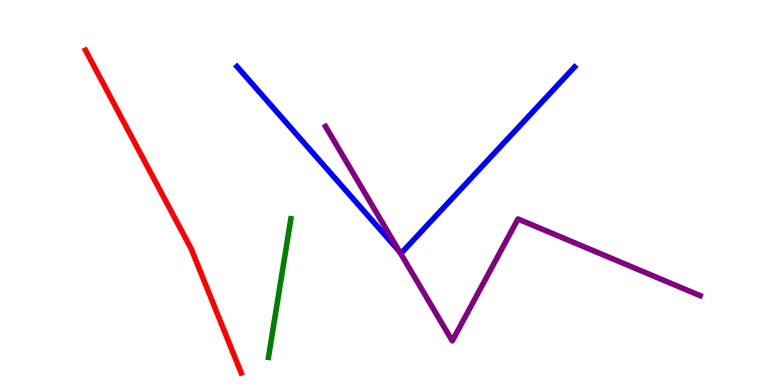[{'lines': ['blue', 'red'], 'intersections': []}, {'lines': ['green', 'red'], 'intersections': []}, {'lines': ['purple', 'red'], 'intersections': []}, {'lines': ['blue', 'green'], 'intersections': []}, {'lines': ['blue', 'purple'], 'intersections': [{'x': 5.15, 'y': 3.47}]}, {'lines': ['green', 'purple'], 'intersections': []}]